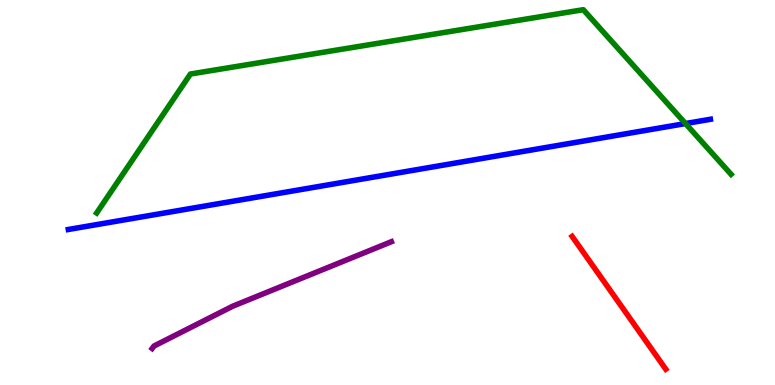[{'lines': ['blue', 'red'], 'intersections': []}, {'lines': ['green', 'red'], 'intersections': []}, {'lines': ['purple', 'red'], 'intersections': []}, {'lines': ['blue', 'green'], 'intersections': [{'x': 8.85, 'y': 6.79}]}, {'lines': ['blue', 'purple'], 'intersections': []}, {'lines': ['green', 'purple'], 'intersections': []}]